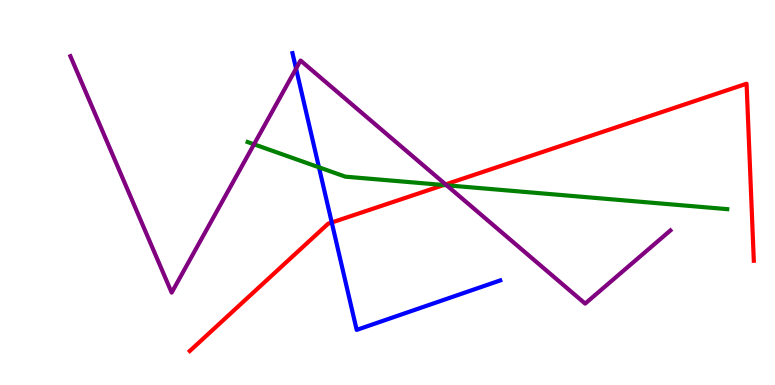[{'lines': ['blue', 'red'], 'intersections': [{'x': 4.28, 'y': 4.22}]}, {'lines': ['green', 'red'], 'intersections': [{'x': 5.73, 'y': 5.19}]}, {'lines': ['purple', 'red'], 'intersections': [{'x': 5.75, 'y': 5.21}]}, {'lines': ['blue', 'green'], 'intersections': [{'x': 4.12, 'y': 5.65}]}, {'lines': ['blue', 'purple'], 'intersections': [{'x': 3.82, 'y': 8.22}]}, {'lines': ['green', 'purple'], 'intersections': [{'x': 3.28, 'y': 6.25}, {'x': 5.76, 'y': 5.19}]}]